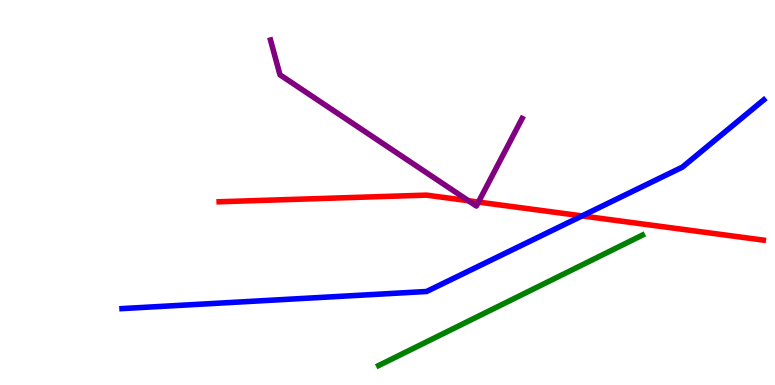[{'lines': ['blue', 'red'], 'intersections': [{'x': 7.51, 'y': 4.39}]}, {'lines': ['green', 'red'], 'intersections': []}, {'lines': ['purple', 'red'], 'intersections': [{'x': 6.04, 'y': 4.79}, {'x': 6.17, 'y': 4.75}]}, {'lines': ['blue', 'green'], 'intersections': []}, {'lines': ['blue', 'purple'], 'intersections': []}, {'lines': ['green', 'purple'], 'intersections': []}]